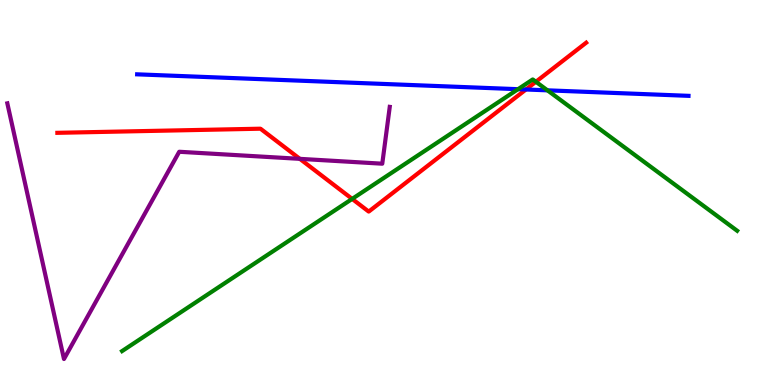[{'lines': ['blue', 'red'], 'intersections': [{'x': 6.79, 'y': 7.68}]}, {'lines': ['green', 'red'], 'intersections': [{'x': 4.54, 'y': 4.83}, {'x': 6.91, 'y': 7.88}]}, {'lines': ['purple', 'red'], 'intersections': [{'x': 3.87, 'y': 5.87}]}, {'lines': ['blue', 'green'], 'intersections': [{'x': 6.68, 'y': 7.68}, {'x': 7.06, 'y': 7.65}]}, {'lines': ['blue', 'purple'], 'intersections': []}, {'lines': ['green', 'purple'], 'intersections': []}]